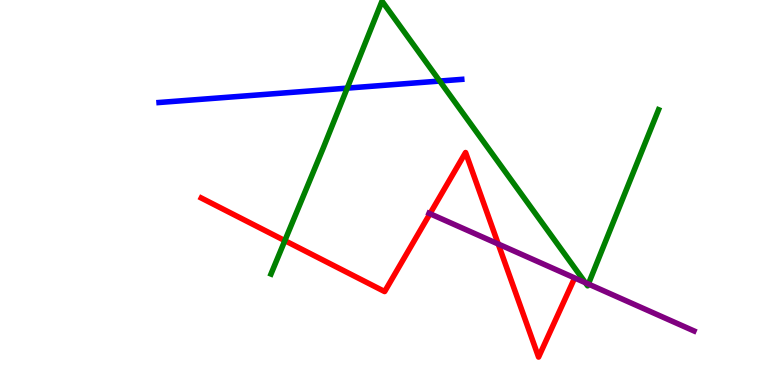[{'lines': ['blue', 'red'], 'intersections': []}, {'lines': ['green', 'red'], 'intersections': [{'x': 3.68, 'y': 3.75}]}, {'lines': ['purple', 'red'], 'intersections': [{'x': 5.55, 'y': 4.45}, {'x': 6.43, 'y': 3.66}]}, {'lines': ['blue', 'green'], 'intersections': [{'x': 4.48, 'y': 7.71}, {'x': 5.67, 'y': 7.89}]}, {'lines': ['blue', 'purple'], 'intersections': []}, {'lines': ['green', 'purple'], 'intersections': [{'x': 7.55, 'y': 2.66}, {'x': 7.59, 'y': 2.62}]}]